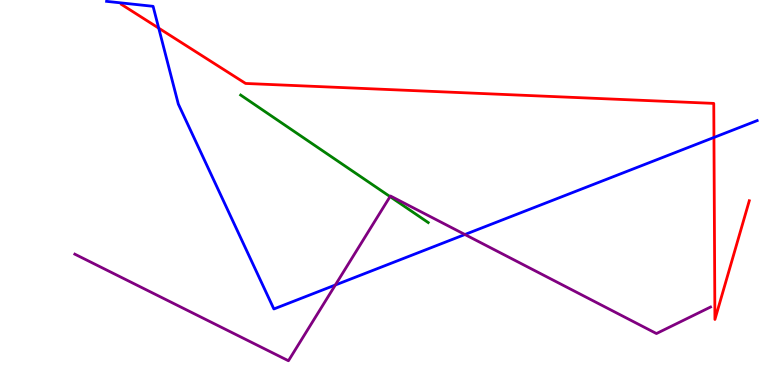[{'lines': ['blue', 'red'], 'intersections': [{'x': 2.05, 'y': 9.27}, {'x': 9.21, 'y': 6.43}]}, {'lines': ['green', 'red'], 'intersections': []}, {'lines': ['purple', 'red'], 'intersections': []}, {'lines': ['blue', 'green'], 'intersections': []}, {'lines': ['blue', 'purple'], 'intersections': [{'x': 4.33, 'y': 2.6}, {'x': 6.0, 'y': 3.91}]}, {'lines': ['green', 'purple'], 'intersections': [{'x': 5.03, 'y': 4.89}]}]